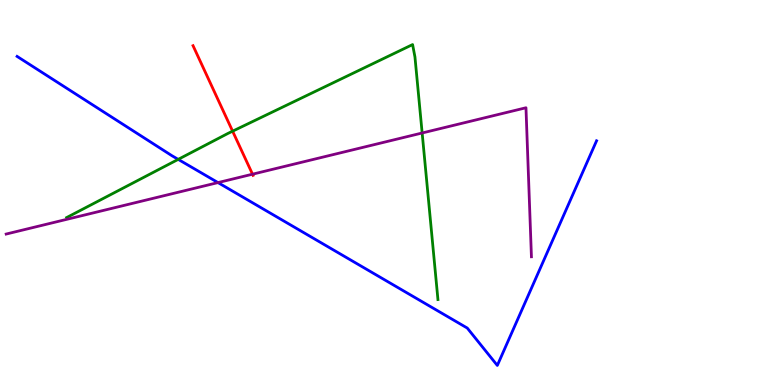[{'lines': ['blue', 'red'], 'intersections': []}, {'lines': ['green', 'red'], 'intersections': [{'x': 3.0, 'y': 6.59}]}, {'lines': ['purple', 'red'], 'intersections': [{'x': 3.26, 'y': 5.48}]}, {'lines': ['blue', 'green'], 'intersections': [{'x': 2.3, 'y': 5.86}]}, {'lines': ['blue', 'purple'], 'intersections': [{'x': 2.81, 'y': 5.26}]}, {'lines': ['green', 'purple'], 'intersections': [{'x': 5.45, 'y': 6.55}]}]